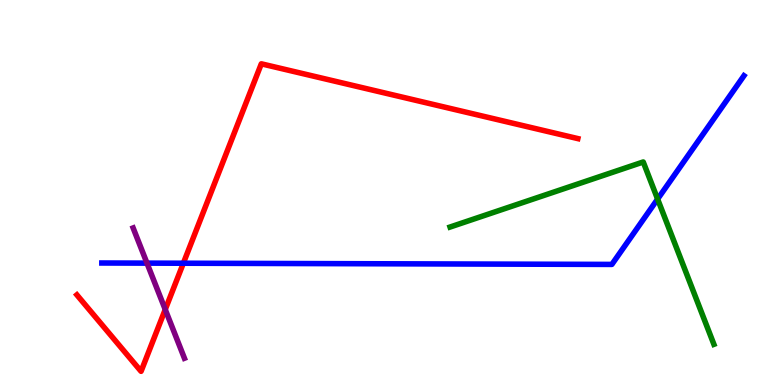[{'lines': ['blue', 'red'], 'intersections': [{'x': 2.37, 'y': 3.16}]}, {'lines': ['green', 'red'], 'intersections': []}, {'lines': ['purple', 'red'], 'intersections': [{'x': 2.13, 'y': 1.96}]}, {'lines': ['blue', 'green'], 'intersections': [{'x': 8.49, 'y': 4.83}]}, {'lines': ['blue', 'purple'], 'intersections': [{'x': 1.9, 'y': 3.17}]}, {'lines': ['green', 'purple'], 'intersections': []}]